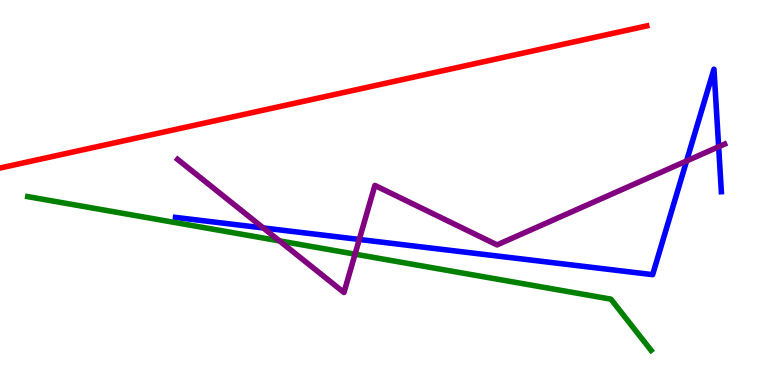[{'lines': ['blue', 'red'], 'intersections': []}, {'lines': ['green', 'red'], 'intersections': []}, {'lines': ['purple', 'red'], 'intersections': []}, {'lines': ['blue', 'green'], 'intersections': []}, {'lines': ['blue', 'purple'], 'intersections': [{'x': 3.4, 'y': 4.08}, {'x': 4.64, 'y': 3.78}, {'x': 8.86, 'y': 5.82}, {'x': 9.27, 'y': 6.19}]}, {'lines': ['green', 'purple'], 'intersections': [{'x': 3.61, 'y': 3.74}, {'x': 4.58, 'y': 3.4}]}]